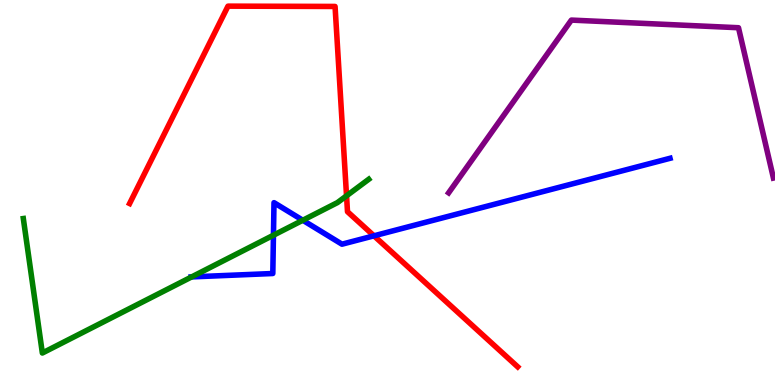[{'lines': ['blue', 'red'], 'intersections': [{'x': 4.83, 'y': 3.87}]}, {'lines': ['green', 'red'], 'intersections': [{'x': 4.47, 'y': 4.91}]}, {'lines': ['purple', 'red'], 'intersections': []}, {'lines': ['blue', 'green'], 'intersections': [{'x': 2.47, 'y': 2.81}, {'x': 3.53, 'y': 3.89}, {'x': 3.91, 'y': 4.28}]}, {'lines': ['blue', 'purple'], 'intersections': []}, {'lines': ['green', 'purple'], 'intersections': []}]